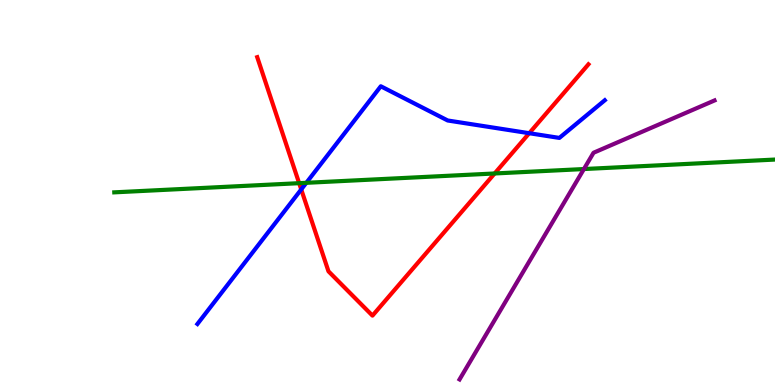[{'lines': ['blue', 'red'], 'intersections': [{'x': 3.89, 'y': 5.08}, {'x': 6.83, 'y': 6.54}]}, {'lines': ['green', 'red'], 'intersections': [{'x': 3.86, 'y': 5.24}, {'x': 6.38, 'y': 5.49}]}, {'lines': ['purple', 'red'], 'intersections': []}, {'lines': ['blue', 'green'], 'intersections': [{'x': 3.95, 'y': 5.25}]}, {'lines': ['blue', 'purple'], 'intersections': []}, {'lines': ['green', 'purple'], 'intersections': [{'x': 7.53, 'y': 5.61}]}]